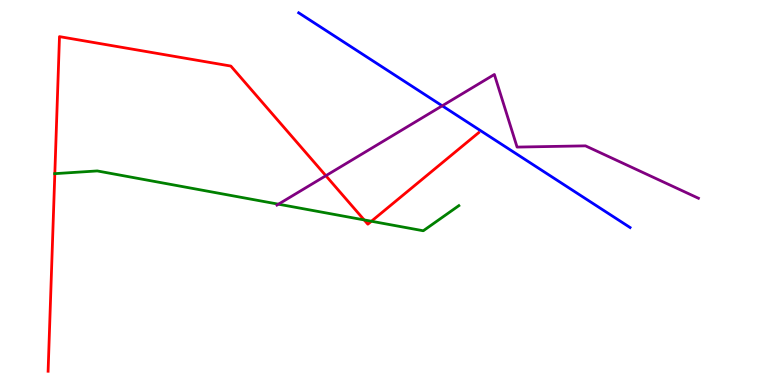[{'lines': ['blue', 'red'], 'intersections': []}, {'lines': ['green', 'red'], 'intersections': [{'x': 0.707, 'y': 5.49}, {'x': 4.7, 'y': 4.29}, {'x': 4.79, 'y': 4.25}]}, {'lines': ['purple', 'red'], 'intersections': [{'x': 4.2, 'y': 5.44}]}, {'lines': ['blue', 'green'], 'intersections': []}, {'lines': ['blue', 'purple'], 'intersections': [{'x': 5.71, 'y': 7.25}]}, {'lines': ['green', 'purple'], 'intersections': [{'x': 3.59, 'y': 4.7}]}]